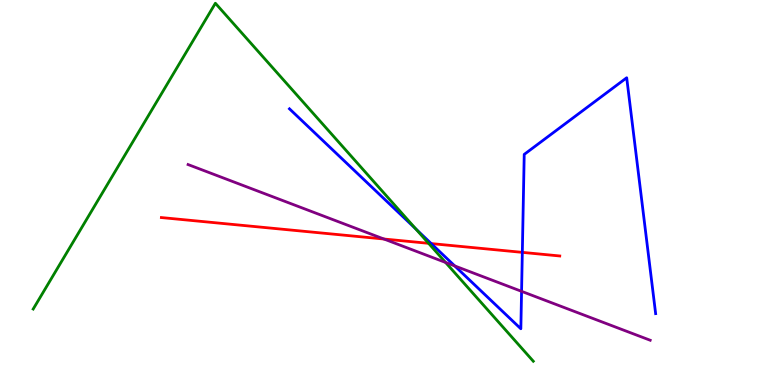[{'lines': ['blue', 'red'], 'intersections': [{'x': 5.56, 'y': 3.67}, {'x': 6.74, 'y': 3.45}]}, {'lines': ['green', 'red'], 'intersections': [{'x': 5.53, 'y': 3.68}]}, {'lines': ['purple', 'red'], 'intersections': [{'x': 4.95, 'y': 3.79}]}, {'lines': ['blue', 'green'], 'intersections': [{'x': 5.36, 'y': 4.05}]}, {'lines': ['blue', 'purple'], 'intersections': [{'x': 5.87, 'y': 3.09}, {'x': 6.73, 'y': 2.43}]}, {'lines': ['green', 'purple'], 'intersections': [{'x': 5.75, 'y': 3.18}]}]